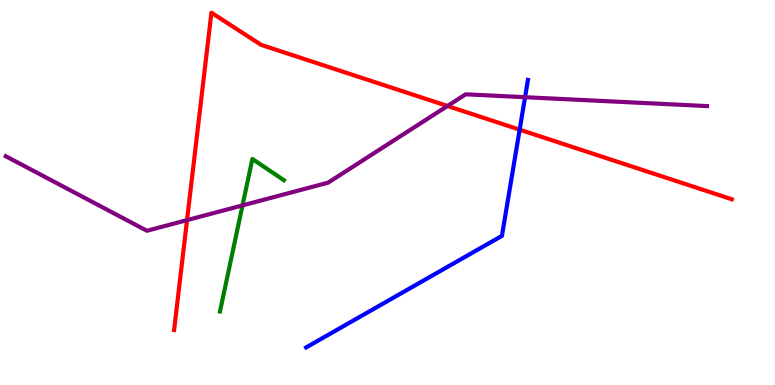[{'lines': ['blue', 'red'], 'intersections': [{'x': 6.71, 'y': 6.63}]}, {'lines': ['green', 'red'], 'intersections': []}, {'lines': ['purple', 'red'], 'intersections': [{'x': 2.41, 'y': 4.28}, {'x': 5.77, 'y': 7.25}]}, {'lines': ['blue', 'green'], 'intersections': []}, {'lines': ['blue', 'purple'], 'intersections': [{'x': 6.77, 'y': 7.48}]}, {'lines': ['green', 'purple'], 'intersections': [{'x': 3.13, 'y': 4.67}]}]